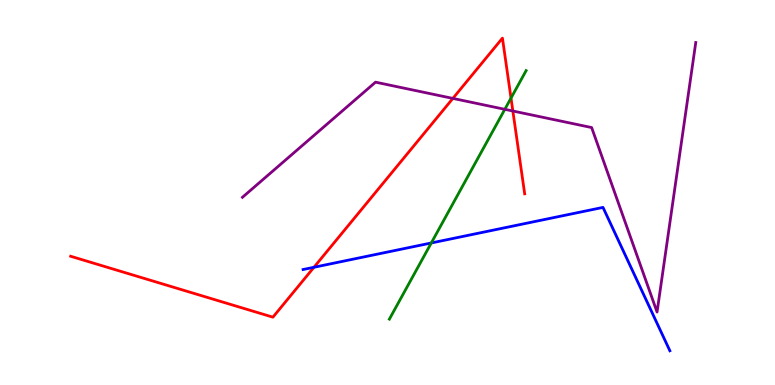[{'lines': ['blue', 'red'], 'intersections': [{'x': 4.05, 'y': 3.06}]}, {'lines': ['green', 'red'], 'intersections': [{'x': 6.59, 'y': 7.45}]}, {'lines': ['purple', 'red'], 'intersections': [{'x': 5.84, 'y': 7.44}, {'x': 6.62, 'y': 7.12}]}, {'lines': ['blue', 'green'], 'intersections': [{'x': 5.57, 'y': 3.69}]}, {'lines': ['blue', 'purple'], 'intersections': []}, {'lines': ['green', 'purple'], 'intersections': [{'x': 6.51, 'y': 7.16}]}]